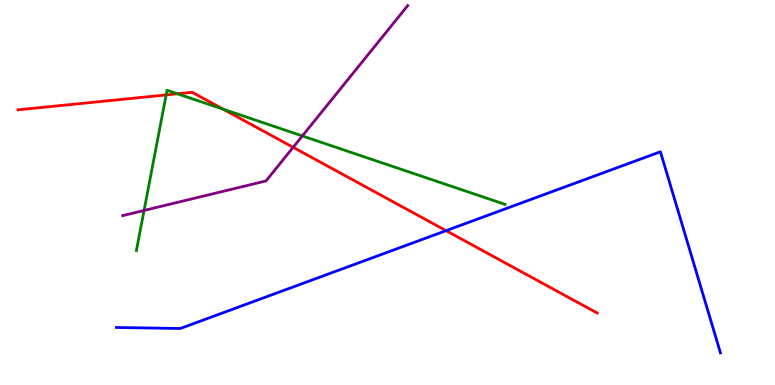[{'lines': ['blue', 'red'], 'intersections': [{'x': 5.76, 'y': 4.01}]}, {'lines': ['green', 'red'], 'intersections': [{'x': 2.14, 'y': 7.53}, {'x': 2.29, 'y': 7.56}, {'x': 2.88, 'y': 7.16}]}, {'lines': ['purple', 'red'], 'intersections': [{'x': 3.78, 'y': 6.17}]}, {'lines': ['blue', 'green'], 'intersections': []}, {'lines': ['blue', 'purple'], 'intersections': []}, {'lines': ['green', 'purple'], 'intersections': [{'x': 1.86, 'y': 4.53}, {'x': 3.9, 'y': 6.47}]}]